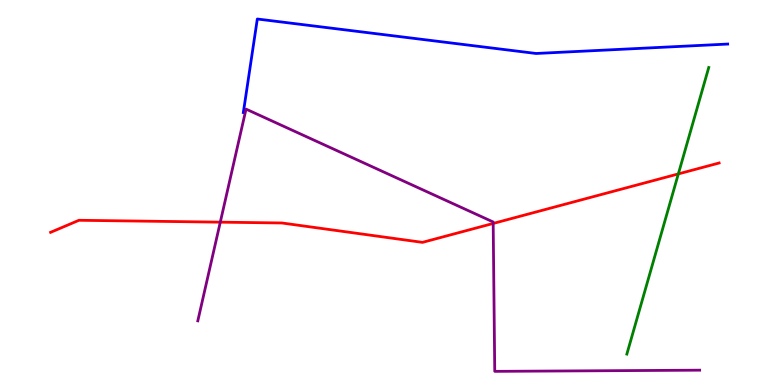[{'lines': ['blue', 'red'], 'intersections': []}, {'lines': ['green', 'red'], 'intersections': [{'x': 8.75, 'y': 5.48}]}, {'lines': ['purple', 'red'], 'intersections': [{'x': 2.84, 'y': 4.23}, {'x': 6.36, 'y': 4.2}]}, {'lines': ['blue', 'green'], 'intersections': []}, {'lines': ['blue', 'purple'], 'intersections': []}, {'lines': ['green', 'purple'], 'intersections': []}]